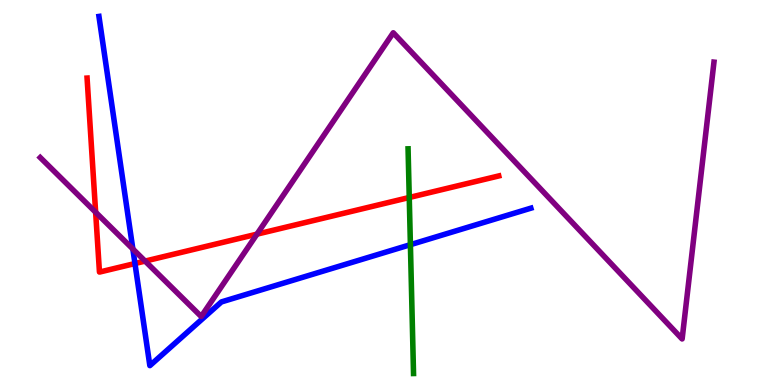[{'lines': ['blue', 'red'], 'intersections': [{'x': 1.74, 'y': 3.16}]}, {'lines': ['green', 'red'], 'intersections': [{'x': 5.28, 'y': 4.87}]}, {'lines': ['purple', 'red'], 'intersections': [{'x': 1.23, 'y': 4.49}, {'x': 1.87, 'y': 3.22}, {'x': 3.32, 'y': 3.92}]}, {'lines': ['blue', 'green'], 'intersections': [{'x': 5.3, 'y': 3.64}]}, {'lines': ['blue', 'purple'], 'intersections': [{'x': 1.71, 'y': 3.53}]}, {'lines': ['green', 'purple'], 'intersections': []}]